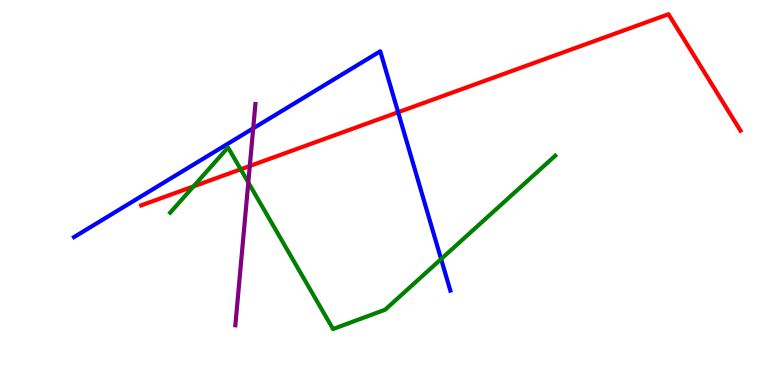[{'lines': ['blue', 'red'], 'intersections': [{'x': 5.14, 'y': 7.08}]}, {'lines': ['green', 'red'], 'intersections': [{'x': 2.5, 'y': 5.16}, {'x': 3.11, 'y': 5.6}]}, {'lines': ['purple', 'red'], 'intersections': [{'x': 3.22, 'y': 5.69}]}, {'lines': ['blue', 'green'], 'intersections': [{'x': 5.69, 'y': 3.27}]}, {'lines': ['blue', 'purple'], 'intersections': [{'x': 3.27, 'y': 6.67}]}, {'lines': ['green', 'purple'], 'intersections': [{'x': 3.2, 'y': 5.26}]}]